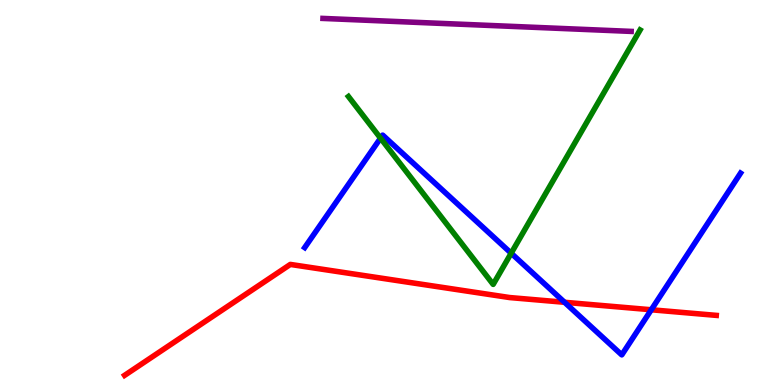[{'lines': ['blue', 'red'], 'intersections': [{'x': 7.28, 'y': 2.15}, {'x': 8.4, 'y': 1.95}]}, {'lines': ['green', 'red'], 'intersections': []}, {'lines': ['purple', 'red'], 'intersections': []}, {'lines': ['blue', 'green'], 'intersections': [{'x': 4.91, 'y': 6.41}, {'x': 6.6, 'y': 3.42}]}, {'lines': ['blue', 'purple'], 'intersections': []}, {'lines': ['green', 'purple'], 'intersections': []}]